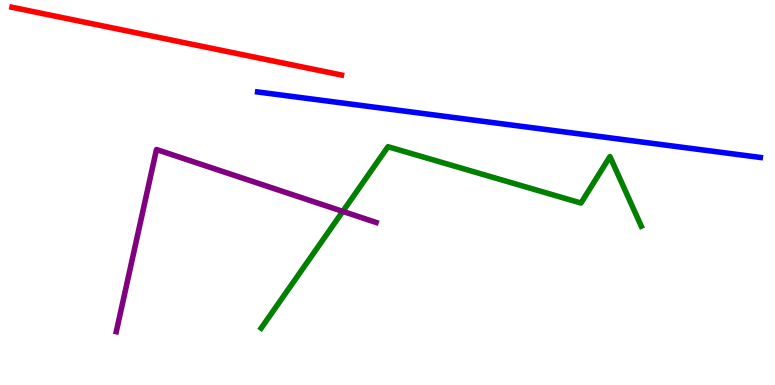[{'lines': ['blue', 'red'], 'intersections': []}, {'lines': ['green', 'red'], 'intersections': []}, {'lines': ['purple', 'red'], 'intersections': []}, {'lines': ['blue', 'green'], 'intersections': []}, {'lines': ['blue', 'purple'], 'intersections': []}, {'lines': ['green', 'purple'], 'intersections': [{'x': 4.42, 'y': 4.51}]}]